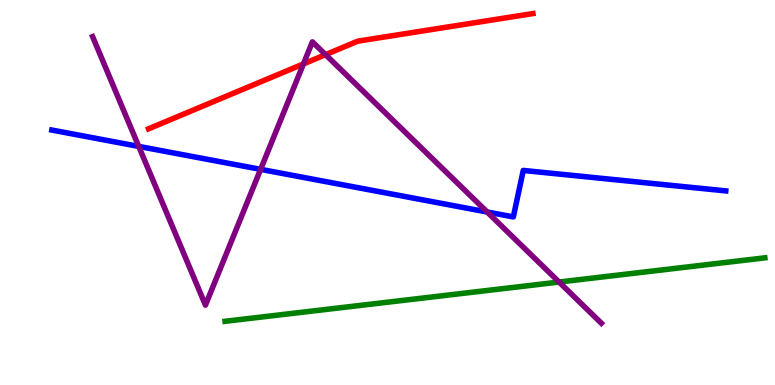[{'lines': ['blue', 'red'], 'intersections': []}, {'lines': ['green', 'red'], 'intersections': []}, {'lines': ['purple', 'red'], 'intersections': [{'x': 3.92, 'y': 8.34}, {'x': 4.2, 'y': 8.58}]}, {'lines': ['blue', 'green'], 'intersections': []}, {'lines': ['blue', 'purple'], 'intersections': [{'x': 1.79, 'y': 6.2}, {'x': 3.36, 'y': 5.6}, {'x': 6.29, 'y': 4.49}]}, {'lines': ['green', 'purple'], 'intersections': [{'x': 7.21, 'y': 2.67}]}]